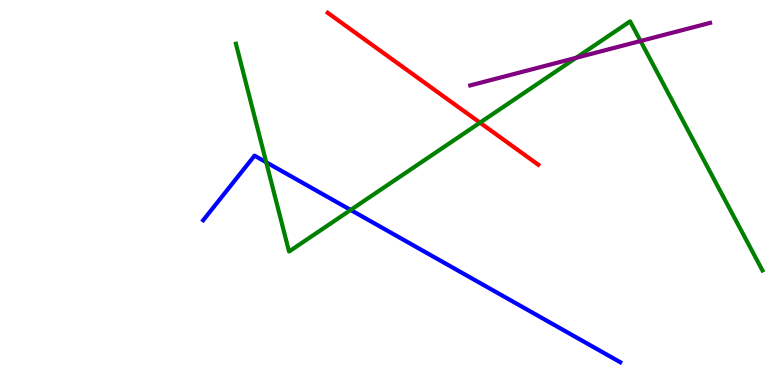[{'lines': ['blue', 'red'], 'intersections': []}, {'lines': ['green', 'red'], 'intersections': [{'x': 6.19, 'y': 6.81}]}, {'lines': ['purple', 'red'], 'intersections': []}, {'lines': ['blue', 'green'], 'intersections': [{'x': 3.44, 'y': 5.79}, {'x': 4.52, 'y': 4.55}]}, {'lines': ['blue', 'purple'], 'intersections': []}, {'lines': ['green', 'purple'], 'intersections': [{'x': 7.43, 'y': 8.5}, {'x': 8.27, 'y': 8.93}]}]